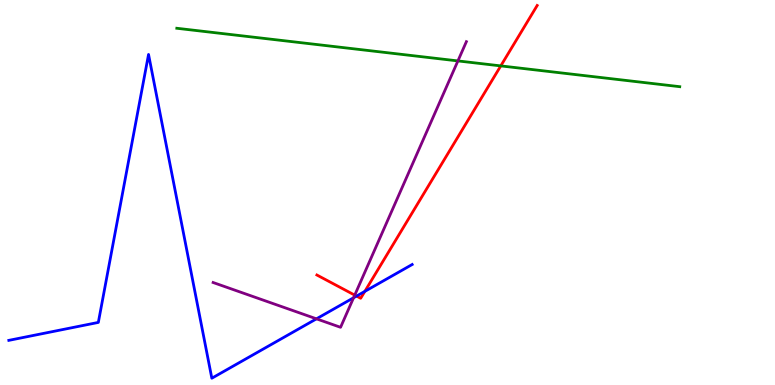[{'lines': ['blue', 'red'], 'intersections': [{'x': 4.6, 'y': 2.31}, {'x': 4.71, 'y': 2.43}]}, {'lines': ['green', 'red'], 'intersections': [{'x': 6.46, 'y': 8.29}]}, {'lines': ['purple', 'red'], 'intersections': [{'x': 4.58, 'y': 2.33}]}, {'lines': ['blue', 'green'], 'intersections': []}, {'lines': ['blue', 'purple'], 'intersections': [{'x': 4.08, 'y': 1.72}, {'x': 4.56, 'y': 2.27}]}, {'lines': ['green', 'purple'], 'intersections': [{'x': 5.91, 'y': 8.42}]}]